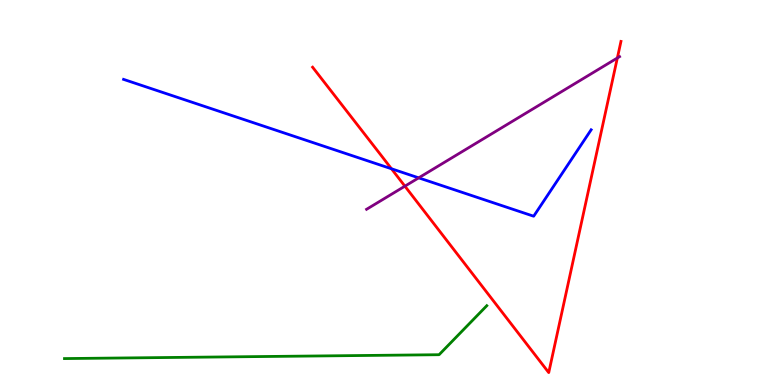[{'lines': ['blue', 'red'], 'intersections': [{'x': 5.05, 'y': 5.62}]}, {'lines': ['green', 'red'], 'intersections': []}, {'lines': ['purple', 'red'], 'intersections': [{'x': 5.22, 'y': 5.16}, {'x': 7.97, 'y': 8.49}]}, {'lines': ['blue', 'green'], 'intersections': []}, {'lines': ['blue', 'purple'], 'intersections': [{'x': 5.4, 'y': 5.38}]}, {'lines': ['green', 'purple'], 'intersections': []}]